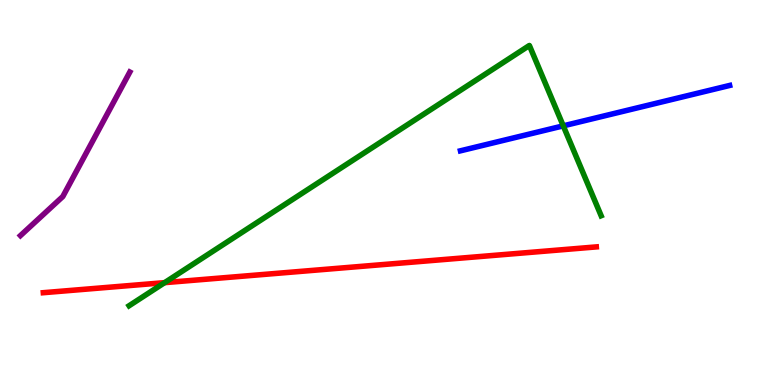[{'lines': ['blue', 'red'], 'intersections': []}, {'lines': ['green', 'red'], 'intersections': [{'x': 2.12, 'y': 2.66}]}, {'lines': ['purple', 'red'], 'intersections': []}, {'lines': ['blue', 'green'], 'intersections': [{'x': 7.27, 'y': 6.73}]}, {'lines': ['blue', 'purple'], 'intersections': []}, {'lines': ['green', 'purple'], 'intersections': []}]